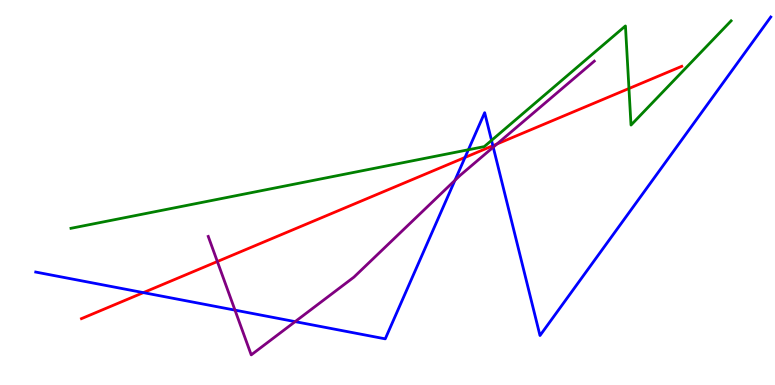[{'lines': ['blue', 'red'], 'intersections': [{'x': 1.85, 'y': 2.4}, {'x': 6.0, 'y': 5.91}, {'x': 6.36, 'y': 6.22}]}, {'lines': ['green', 'red'], 'intersections': [{'x': 8.12, 'y': 7.7}]}, {'lines': ['purple', 'red'], 'intersections': [{'x': 2.8, 'y': 3.21}, {'x': 6.41, 'y': 6.26}]}, {'lines': ['blue', 'green'], 'intersections': [{'x': 6.04, 'y': 6.11}, {'x': 6.34, 'y': 6.35}]}, {'lines': ['blue', 'purple'], 'intersections': [{'x': 3.03, 'y': 1.94}, {'x': 3.81, 'y': 1.65}, {'x': 5.87, 'y': 5.32}, {'x': 6.36, 'y': 6.18}]}, {'lines': ['green', 'purple'], 'intersections': []}]